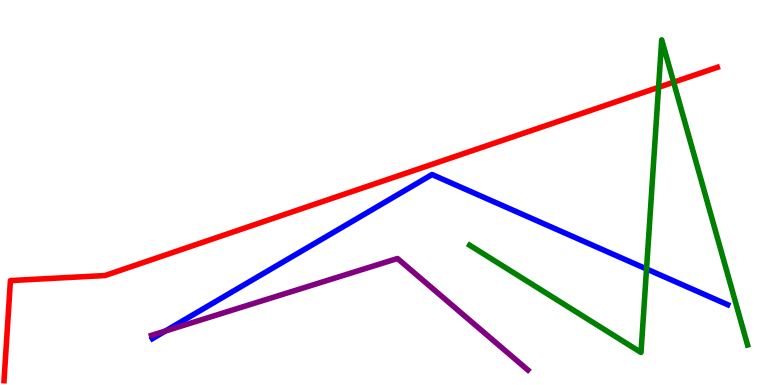[{'lines': ['blue', 'red'], 'intersections': []}, {'lines': ['green', 'red'], 'intersections': [{'x': 8.5, 'y': 7.73}, {'x': 8.69, 'y': 7.86}]}, {'lines': ['purple', 'red'], 'intersections': []}, {'lines': ['blue', 'green'], 'intersections': [{'x': 8.34, 'y': 3.01}]}, {'lines': ['blue', 'purple'], 'intersections': [{'x': 2.13, 'y': 1.4}]}, {'lines': ['green', 'purple'], 'intersections': []}]